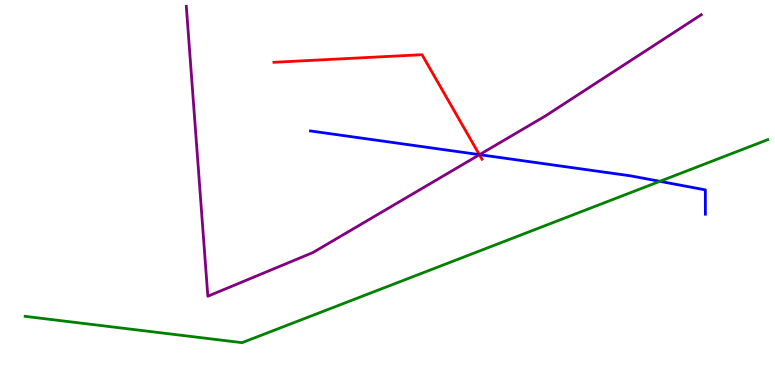[{'lines': ['blue', 'red'], 'intersections': [{'x': 6.19, 'y': 5.98}]}, {'lines': ['green', 'red'], 'intersections': []}, {'lines': ['purple', 'red'], 'intersections': [{'x': 6.19, 'y': 5.98}]}, {'lines': ['blue', 'green'], 'intersections': [{'x': 8.51, 'y': 5.29}]}, {'lines': ['blue', 'purple'], 'intersections': [{'x': 6.19, 'y': 5.98}]}, {'lines': ['green', 'purple'], 'intersections': []}]